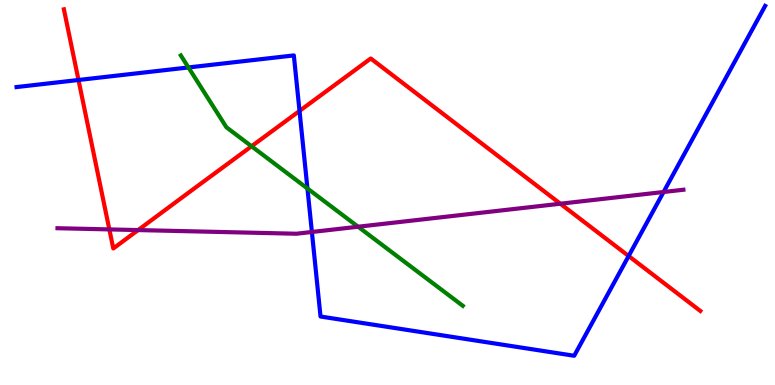[{'lines': ['blue', 'red'], 'intersections': [{'x': 1.01, 'y': 7.92}, {'x': 3.86, 'y': 7.12}, {'x': 8.11, 'y': 3.35}]}, {'lines': ['green', 'red'], 'intersections': [{'x': 3.25, 'y': 6.2}]}, {'lines': ['purple', 'red'], 'intersections': [{'x': 1.41, 'y': 4.04}, {'x': 1.78, 'y': 4.02}, {'x': 7.23, 'y': 4.71}]}, {'lines': ['blue', 'green'], 'intersections': [{'x': 2.43, 'y': 8.25}, {'x': 3.97, 'y': 5.1}]}, {'lines': ['blue', 'purple'], 'intersections': [{'x': 4.02, 'y': 3.97}, {'x': 8.56, 'y': 5.01}]}, {'lines': ['green', 'purple'], 'intersections': [{'x': 4.62, 'y': 4.11}]}]